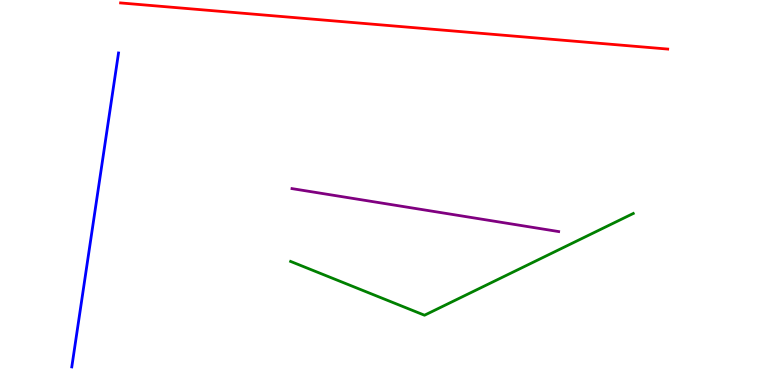[{'lines': ['blue', 'red'], 'intersections': []}, {'lines': ['green', 'red'], 'intersections': []}, {'lines': ['purple', 'red'], 'intersections': []}, {'lines': ['blue', 'green'], 'intersections': []}, {'lines': ['blue', 'purple'], 'intersections': []}, {'lines': ['green', 'purple'], 'intersections': []}]